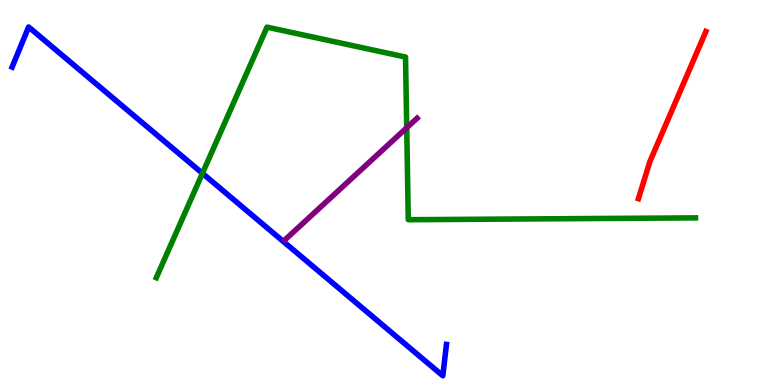[{'lines': ['blue', 'red'], 'intersections': []}, {'lines': ['green', 'red'], 'intersections': []}, {'lines': ['purple', 'red'], 'intersections': []}, {'lines': ['blue', 'green'], 'intersections': [{'x': 2.61, 'y': 5.5}]}, {'lines': ['blue', 'purple'], 'intersections': []}, {'lines': ['green', 'purple'], 'intersections': [{'x': 5.25, 'y': 6.68}]}]